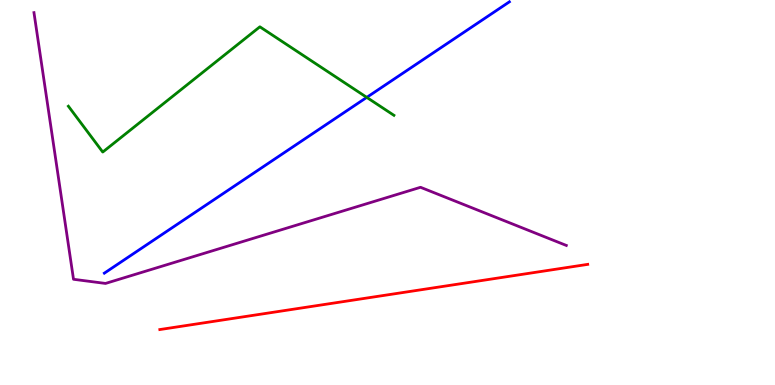[{'lines': ['blue', 'red'], 'intersections': []}, {'lines': ['green', 'red'], 'intersections': []}, {'lines': ['purple', 'red'], 'intersections': []}, {'lines': ['blue', 'green'], 'intersections': [{'x': 4.73, 'y': 7.47}]}, {'lines': ['blue', 'purple'], 'intersections': []}, {'lines': ['green', 'purple'], 'intersections': []}]